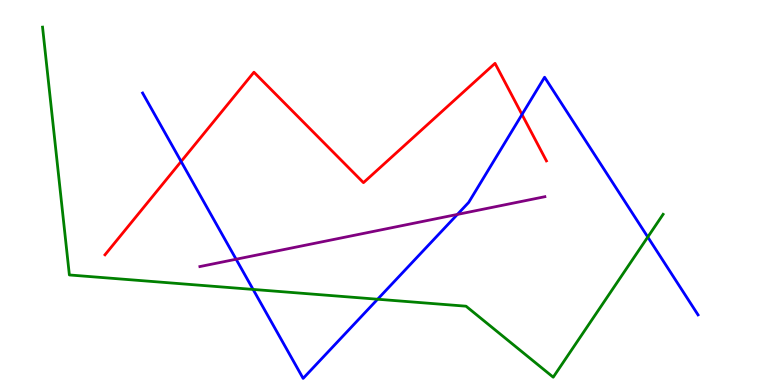[{'lines': ['blue', 'red'], 'intersections': [{'x': 2.34, 'y': 5.81}, {'x': 6.74, 'y': 7.03}]}, {'lines': ['green', 'red'], 'intersections': []}, {'lines': ['purple', 'red'], 'intersections': []}, {'lines': ['blue', 'green'], 'intersections': [{'x': 3.27, 'y': 2.48}, {'x': 4.87, 'y': 2.23}, {'x': 8.36, 'y': 3.84}]}, {'lines': ['blue', 'purple'], 'intersections': [{'x': 3.05, 'y': 3.27}, {'x': 5.9, 'y': 4.43}]}, {'lines': ['green', 'purple'], 'intersections': []}]